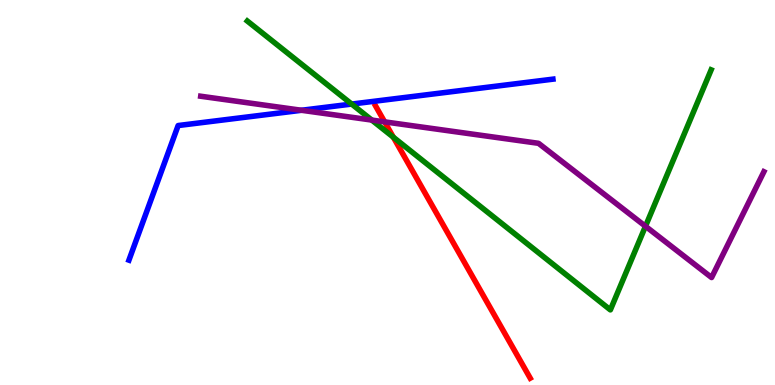[{'lines': ['blue', 'red'], 'intersections': []}, {'lines': ['green', 'red'], 'intersections': [{'x': 5.08, 'y': 6.44}]}, {'lines': ['purple', 'red'], 'intersections': [{'x': 4.96, 'y': 6.83}]}, {'lines': ['blue', 'green'], 'intersections': [{'x': 4.54, 'y': 7.3}]}, {'lines': ['blue', 'purple'], 'intersections': [{'x': 3.89, 'y': 7.14}]}, {'lines': ['green', 'purple'], 'intersections': [{'x': 4.8, 'y': 6.88}, {'x': 8.33, 'y': 4.12}]}]